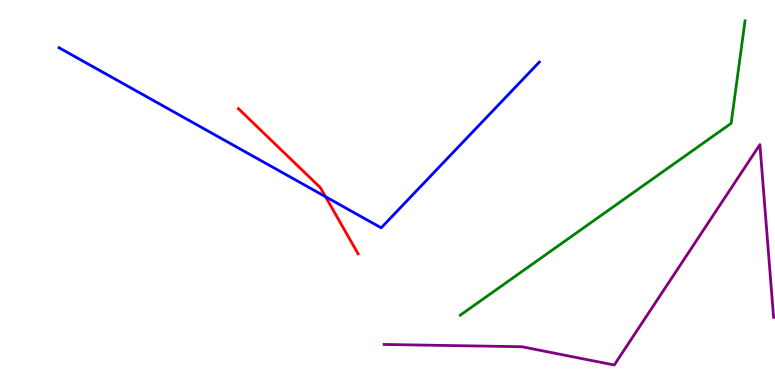[{'lines': ['blue', 'red'], 'intersections': [{'x': 4.2, 'y': 4.89}]}, {'lines': ['green', 'red'], 'intersections': []}, {'lines': ['purple', 'red'], 'intersections': []}, {'lines': ['blue', 'green'], 'intersections': []}, {'lines': ['blue', 'purple'], 'intersections': []}, {'lines': ['green', 'purple'], 'intersections': []}]